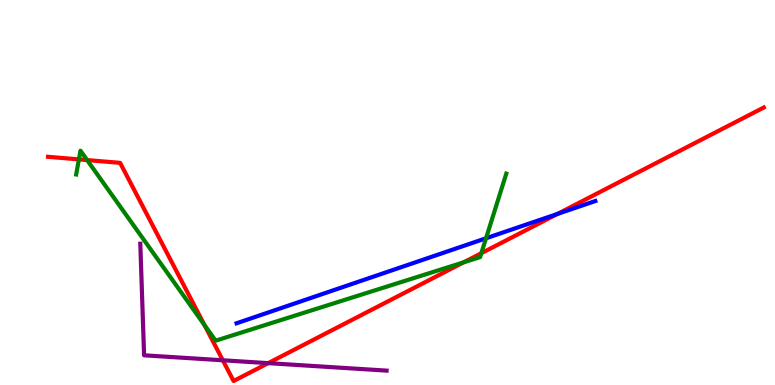[{'lines': ['blue', 'red'], 'intersections': [{'x': 7.19, 'y': 4.44}]}, {'lines': ['green', 'red'], 'intersections': [{'x': 1.02, 'y': 5.86}, {'x': 1.12, 'y': 5.84}, {'x': 2.64, 'y': 1.56}, {'x': 5.98, 'y': 3.19}, {'x': 6.21, 'y': 3.42}]}, {'lines': ['purple', 'red'], 'intersections': [{'x': 2.87, 'y': 0.642}, {'x': 3.46, 'y': 0.568}]}, {'lines': ['blue', 'green'], 'intersections': [{'x': 6.27, 'y': 3.81}]}, {'lines': ['blue', 'purple'], 'intersections': []}, {'lines': ['green', 'purple'], 'intersections': []}]